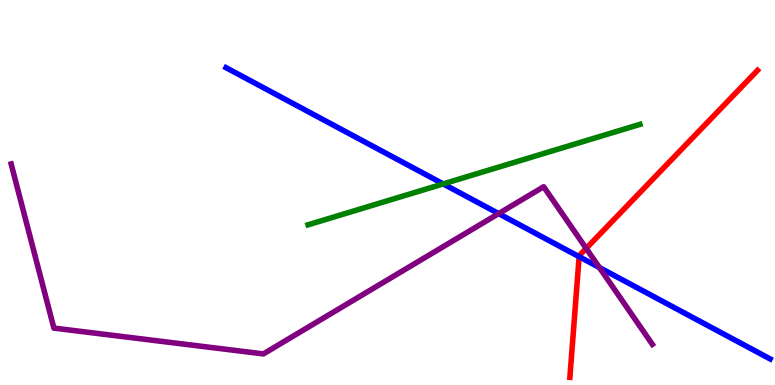[{'lines': ['blue', 'red'], 'intersections': [{'x': 7.47, 'y': 3.33}]}, {'lines': ['green', 'red'], 'intersections': []}, {'lines': ['purple', 'red'], 'intersections': [{'x': 7.56, 'y': 3.55}]}, {'lines': ['blue', 'green'], 'intersections': [{'x': 5.72, 'y': 5.22}]}, {'lines': ['blue', 'purple'], 'intersections': [{'x': 6.43, 'y': 4.45}, {'x': 7.73, 'y': 3.05}]}, {'lines': ['green', 'purple'], 'intersections': []}]